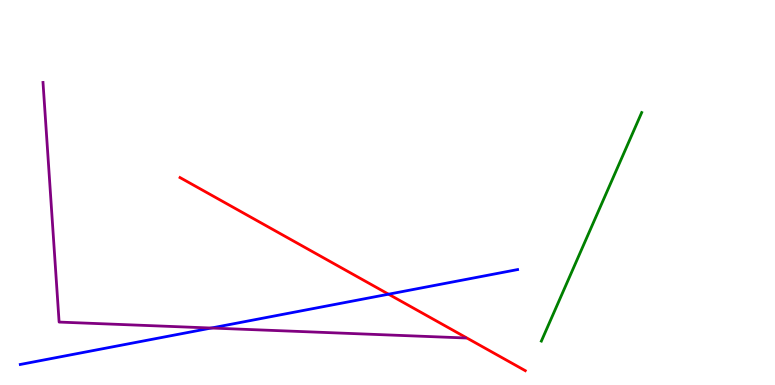[{'lines': ['blue', 'red'], 'intersections': [{'x': 5.01, 'y': 2.36}]}, {'lines': ['green', 'red'], 'intersections': []}, {'lines': ['purple', 'red'], 'intersections': []}, {'lines': ['blue', 'green'], 'intersections': []}, {'lines': ['blue', 'purple'], 'intersections': [{'x': 2.73, 'y': 1.48}]}, {'lines': ['green', 'purple'], 'intersections': []}]